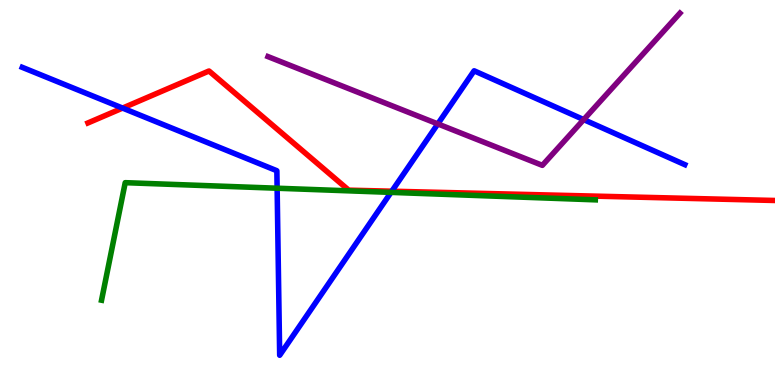[{'lines': ['blue', 'red'], 'intersections': [{'x': 1.58, 'y': 7.19}, {'x': 5.06, 'y': 5.03}]}, {'lines': ['green', 'red'], 'intersections': []}, {'lines': ['purple', 'red'], 'intersections': []}, {'lines': ['blue', 'green'], 'intersections': [{'x': 3.58, 'y': 5.11}, {'x': 5.05, 'y': 5.0}]}, {'lines': ['blue', 'purple'], 'intersections': [{'x': 5.65, 'y': 6.78}, {'x': 7.53, 'y': 6.89}]}, {'lines': ['green', 'purple'], 'intersections': []}]